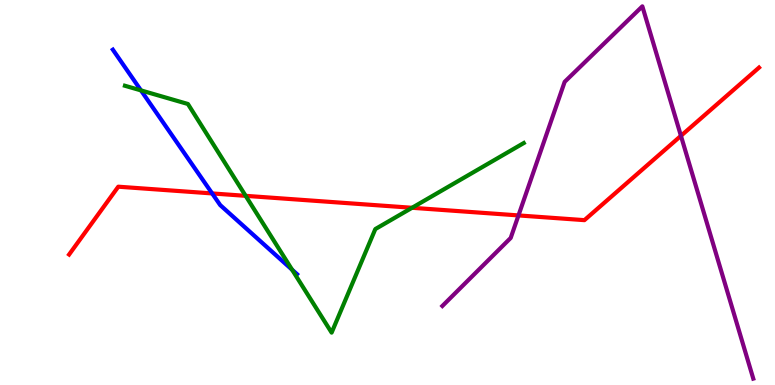[{'lines': ['blue', 'red'], 'intersections': [{'x': 2.74, 'y': 4.98}]}, {'lines': ['green', 'red'], 'intersections': [{'x': 3.17, 'y': 4.91}, {'x': 5.32, 'y': 4.6}]}, {'lines': ['purple', 'red'], 'intersections': [{'x': 6.69, 'y': 4.4}, {'x': 8.79, 'y': 6.47}]}, {'lines': ['blue', 'green'], 'intersections': [{'x': 1.82, 'y': 7.65}, {'x': 3.77, 'y': 2.99}]}, {'lines': ['blue', 'purple'], 'intersections': []}, {'lines': ['green', 'purple'], 'intersections': []}]